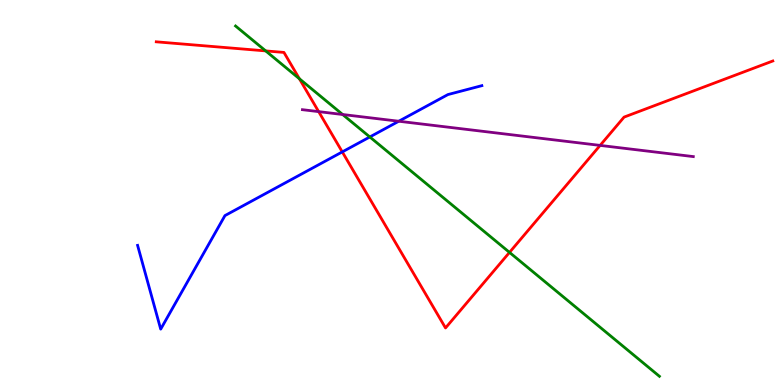[{'lines': ['blue', 'red'], 'intersections': [{'x': 4.42, 'y': 6.05}]}, {'lines': ['green', 'red'], 'intersections': [{'x': 3.43, 'y': 8.68}, {'x': 3.86, 'y': 7.95}, {'x': 6.57, 'y': 3.44}]}, {'lines': ['purple', 'red'], 'intersections': [{'x': 4.11, 'y': 7.1}, {'x': 7.74, 'y': 6.22}]}, {'lines': ['blue', 'green'], 'intersections': [{'x': 4.77, 'y': 6.44}]}, {'lines': ['blue', 'purple'], 'intersections': [{'x': 5.15, 'y': 6.85}]}, {'lines': ['green', 'purple'], 'intersections': [{'x': 4.42, 'y': 7.03}]}]